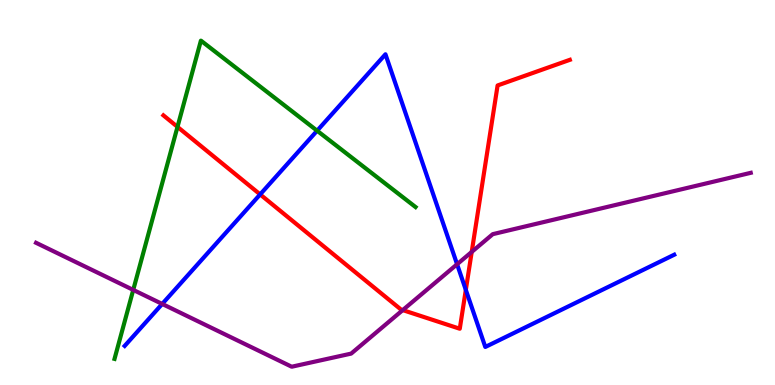[{'lines': ['blue', 'red'], 'intersections': [{'x': 3.36, 'y': 4.95}, {'x': 6.01, 'y': 2.47}]}, {'lines': ['green', 'red'], 'intersections': [{'x': 2.29, 'y': 6.7}]}, {'lines': ['purple', 'red'], 'intersections': [{'x': 5.2, 'y': 1.95}, {'x': 6.09, 'y': 3.46}]}, {'lines': ['blue', 'green'], 'intersections': [{'x': 4.09, 'y': 6.6}]}, {'lines': ['blue', 'purple'], 'intersections': [{'x': 2.09, 'y': 2.11}, {'x': 5.9, 'y': 3.14}]}, {'lines': ['green', 'purple'], 'intersections': [{'x': 1.72, 'y': 2.47}]}]